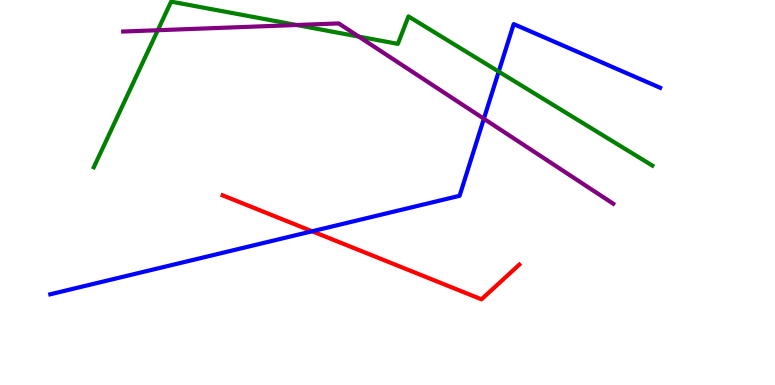[{'lines': ['blue', 'red'], 'intersections': [{'x': 4.03, 'y': 3.99}]}, {'lines': ['green', 'red'], 'intersections': []}, {'lines': ['purple', 'red'], 'intersections': []}, {'lines': ['blue', 'green'], 'intersections': [{'x': 6.44, 'y': 8.14}]}, {'lines': ['blue', 'purple'], 'intersections': [{'x': 6.24, 'y': 6.92}]}, {'lines': ['green', 'purple'], 'intersections': [{'x': 2.04, 'y': 9.21}, {'x': 3.83, 'y': 9.35}, {'x': 4.63, 'y': 9.05}]}]